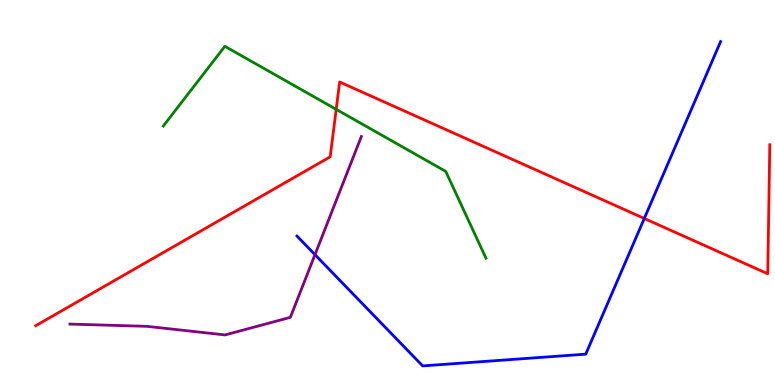[{'lines': ['blue', 'red'], 'intersections': [{'x': 8.31, 'y': 4.33}]}, {'lines': ['green', 'red'], 'intersections': [{'x': 4.34, 'y': 7.16}]}, {'lines': ['purple', 'red'], 'intersections': []}, {'lines': ['blue', 'green'], 'intersections': []}, {'lines': ['blue', 'purple'], 'intersections': [{'x': 4.06, 'y': 3.39}]}, {'lines': ['green', 'purple'], 'intersections': []}]